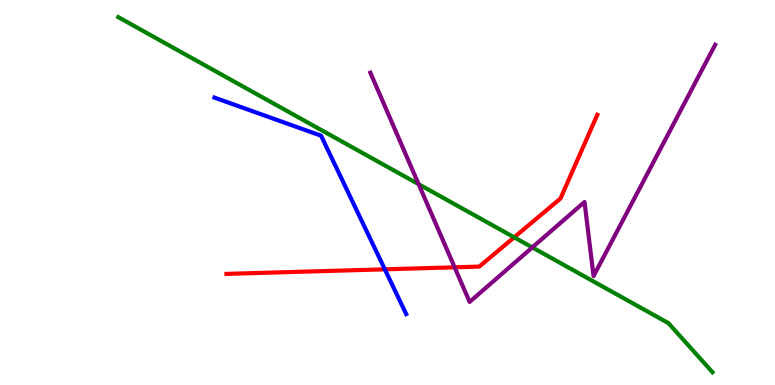[{'lines': ['blue', 'red'], 'intersections': [{'x': 4.97, 'y': 3.0}]}, {'lines': ['green', 'red'], 'intersections': [{'x': 6.63, 'y': 3.84}]}, {'lines': ['purple', 'red'], 'intersections': [{'x': 5.87, 'y': 3.06}]}, {'lines': ['blue', 'green'], 'intersections': []}, {'lines': ['blue', 'purple'], 'intersections': []}, {'lines': ['green', 'purple'], 'intersections': [{'x': 5.4, 'y': 5.22}, {'x': 6.87, 'y': 3.57}]}]